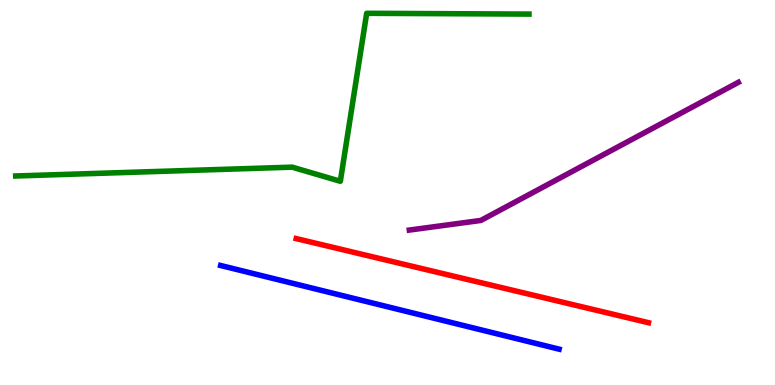[{'lines': ['blue', 'red'], 'intersections': []}, {'lines': ['green', 'red'], 'intersections': []}, {'lines': ['purple', 'red'], 'intersections': []}, {'lines': ['blue', 'green'], 'intersections': []}, {'lines': ['blue', 'purple'], 'intersections': []}, {'lines': ['green', 'purple'], 'intersections': []}]